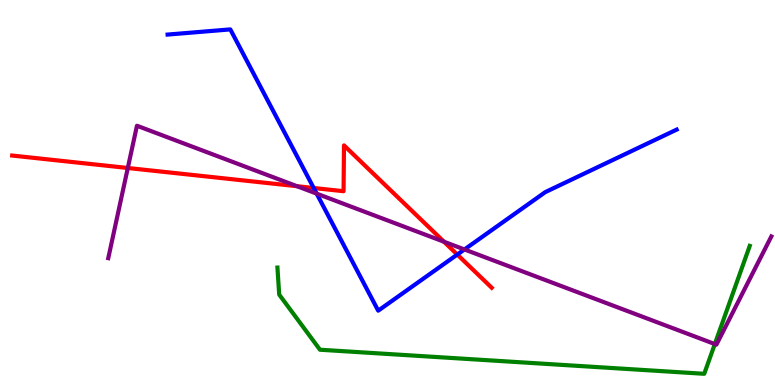[{'lines': ['blue', 'red'], 'intersections': [{'x': 4.05, 'y': 5.12}, {'x': 5.9, 'y': 3.39}]}, {'lines': ['green', 'red'], 'intersections': []}, {'lines': ['purple', 'red'], 'intersections': [{'x': 1.65, 'y': 5.64}, {'x': 3.83, 'y': 5.16}, {'x': 5.73, 'y': 3.72}]}, {'lines': ['blue', 'green'], 'intersections': []}, {'lines': ['blue', 'purple'], 'intersections': [{'x': 4.09, 'y': 4.97}, {'x': 5.99, 'y': 3.52}]}, {'lines': ['green', 'purple'], 'intersections': [{'x': 9.22, 'y': 1.06}]}]